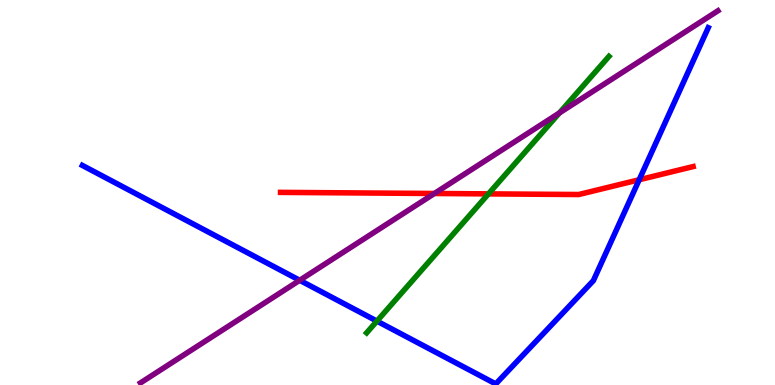[{'lines': ['blue', 'red'], 'intersections': [{'x': 8.25, 'y': 5.33}]}, {'lines': ['green', 'red'], 'intersections': [{'x': 6.3, 'y': 4.96}]}, {'lines': ['purple', 'red'], 'intersections': [{'x': 5.61, 'y': 4.97}]}, {'lines': ['blue', 'green'], 'intersections': [{'x': 4.86, 'y': 1.66}]}, {'lines': ['blue', 'purple'], 'intersections': [{'x': 3.87, 'y': 2.72}]}, {'lines': ['green', 'purple'], 'intersections': [{'x': 7.22, 'y': 7.07}]}]